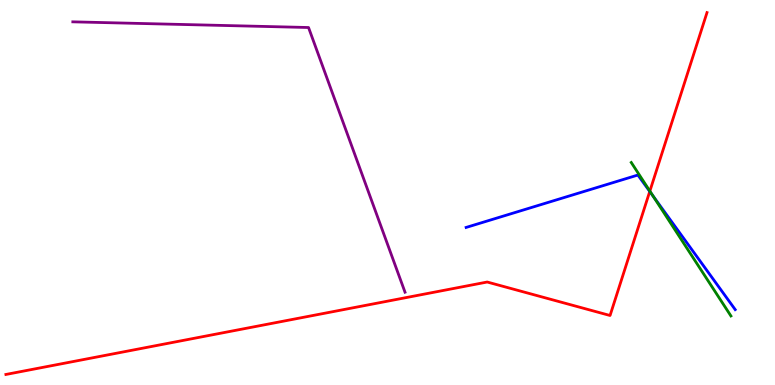[{'lines': ['blue', 'red'], 'intersections': [{'x': 8.38, 'y': 5.03}]}, {'lines': ['green', 'red'], 'intersections': [{'x': 8.39, 'y': 5.04}]}, {'lines': ['purple', 'red'], 'intersections': []}, {'lines': ['blue', 'green'], 'intersections': [{'x': 8.43, 'y': 4.91}]}, {'lines': ['blue', 'purple'], 'intersections': []}, {'lines': ['green', 'purple'], 'intersections': []}]